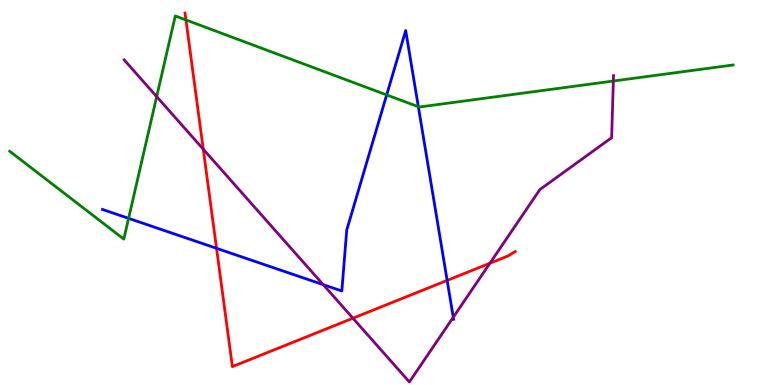[{'lines': ['blue', 'red'], 'intersections': [{'x': 2.79, 'y': 3.55}, {'x': 5.77, 'y': 2.72}]}, {'lines': ['green', 'red'], 'intersections': [{'x': 2.4, 'y': 9.48}]}, {'lines': ['purple', 'red'], 'intersections': [{'x': 2.62, 'y': 6.12}, {'x': 4.55, 'y': 1.73}, {'x': 6.32, 'y': 3.16}]}, {'lines': ['blue', 'green'], 'intersections': [{'x': 1.66, 'y': 4.33}, {'x': 4.99, 'y': 7.53}, {'x': 5.4, 'y': 7.23}]}, {'lines': ['blue', 'purple'], 'intersections': [{'x': 4.17, 'y': 2.61}, {'x': 5.85, 'y': 1.76}]}, {'lines': ['green', 'purple'], 'intersections': [{'x': 2.02, 'y': 7.49}, {'x': 7.91, 'y': 7.9}]}]